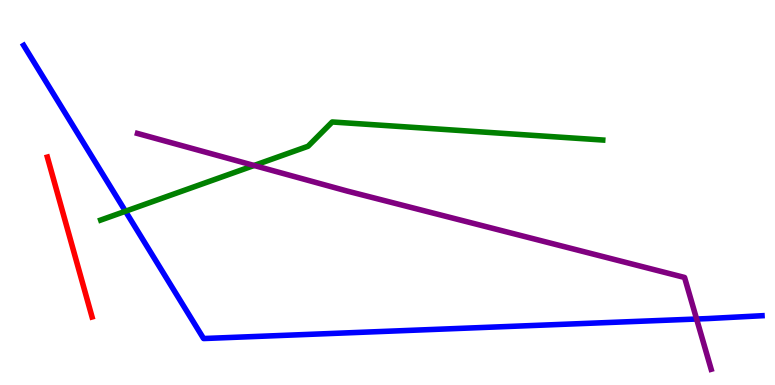[{'lines': ['blue', 'red'], 'intersections': []}, {'lines': ['green', 'red'], 'intersections': []}, {'lines': ['purple', 'red'], 'intersections': []}, {'lines': ['blue', 'green'], 'intersections': [{'x': 1.62, 'y': 4.51}]}, {'lines': ['blue', 'purple'], 'intersections': [{'x': 8.99, 'y': 1.71}]}, {'lines': ['green', 'purple'], 'intersections': [{'x': 3.28, 'y': 5.7}]}]